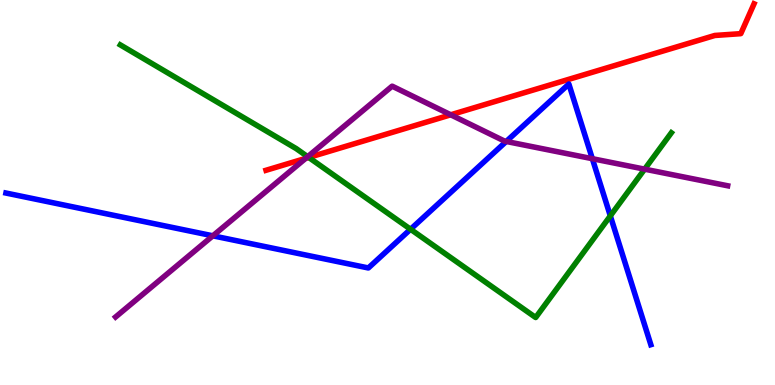[{'lines': ['blue', 'red'], 'intersections': []}, {'lines': ['green', 'red'], 'intersections': [{'x': 3.98, 'y': 5.91}]}, {'lines': ['purple', 'red'], 'intersections': [{'x': 3.94, 'y': 5.89}, {'x': 5.82, 'y': 7.02}]}, {'lines': ['blue', 'green'], 'intersections': [{'x': 5.3, 'y': 4.05}, {'x': 7.88, 'y': 4.39}]}, {'lines': ['blue', 'purple'], 'intersections': [{'x': 2.75, 'y': 3.88}, {'x': 6.53, 'y': 6.33}, {'x': 7.64, 'y': 5.88}]}, {'lines': ['green', 'purple'], 'intersections': [{'x': 3.97, 'y': 5.93}, {'x': 8.32, 'y': 5.61}]}]